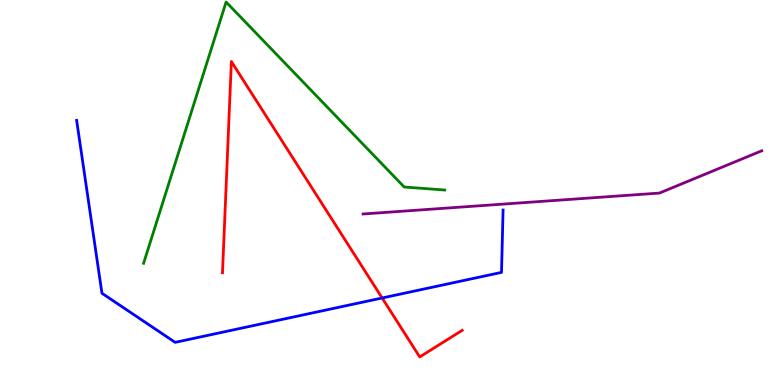[{'lines': ['blue', 'red'], 'intersections': [{'x': 4.93, 'y': 2.26}]}, {'lines': ['green', 'red'], 'intersections': []}, {'lines': ['purple', 'red'], 'intersections': []}, {'lines': ['blue', 'green'], 'intersections': []}, {'lines': ['blue', 'purple'], 'intersections': []}, {'lines': ['green', 'purple'], 'intersections': []}]